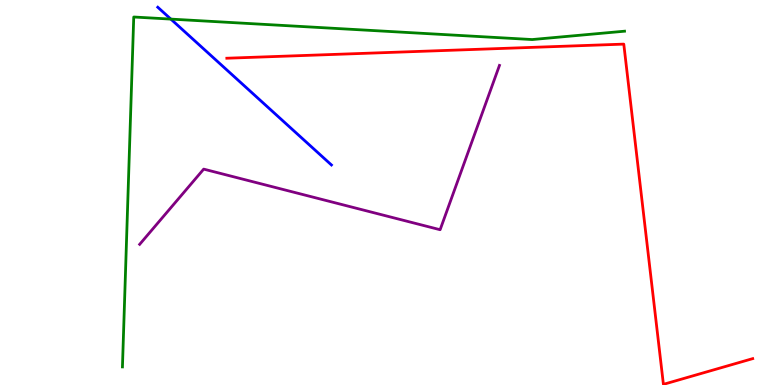[{'lines': ['blue', 'red'], 'intersections': []}, {'lines': ['green', 'red'], 'intersections': []}, {'lines': ['purple', 'red'], 'intersections': []}, {'lines': ['blue', 'green'], 'intersections': [{'x': 2.2, 'y': 9.5}]}, {'lines': ['blue', 'purple'], 'intersections': []}, {'lines': ['green', 'purple'], 'intersections': []}]